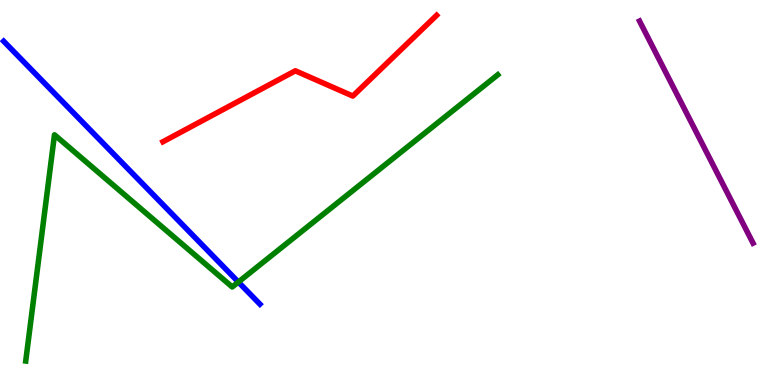[{'lines': ['blue', 'red'], 'intersections': []}, {'lines': ['green', 'red'], 'intersections': []}, {'lines': ['purple', 'red'], 'intersections': []}, {'lines': ['blue', 'green'], 'intersections': [{'x': 3.08, 'y': 2.67}]}, {'lines': ['blue', 'purple'], 'intersections': []}, {'lines': ['green', 'purple'], 'intersections': []}]